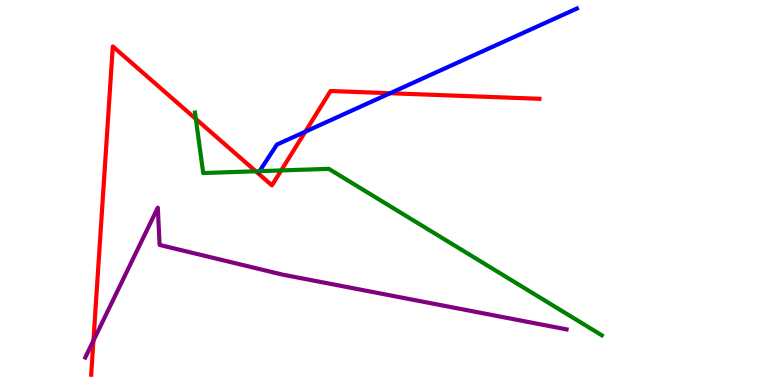[{'lines': ['blue', 'red'], 'intersections': [{'x': 3.94, 'y': 6.58}, {'x': 5.03, 'y': 7.58}]}, {'lines': ['green', 'red'], 'intersections': [{'x': 2.53, 'y': 6.91}, {'x': 3.3, 'y': 5.55}, {'x': 3.63, 'y': 5.57}]}, {'lines': ['purple', 'red'], 'intersections': [{'x': 1.21, 'y': 1.15}]}, {'lines': ['blue', 'green'], 'intersections': [{'x': 3.35, 'y': 5.55}]}, {'lines': ['blue', 'purple'], 'intersections': []}, {'lines': ['green', 'purple'], 'intersections': []}]